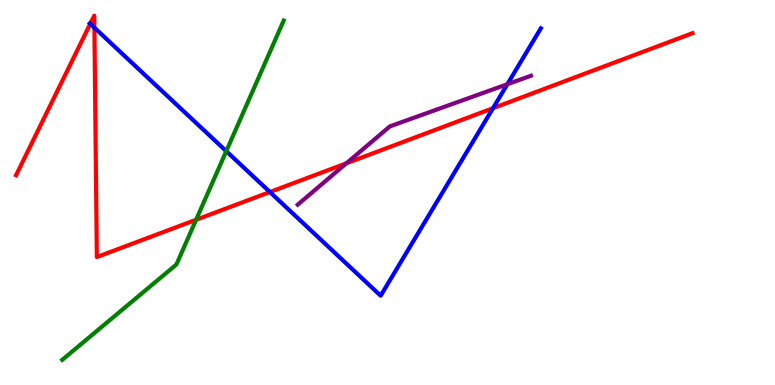[{'lines': ['blue', 'red'], 'intersections': [{'x': 1.16, 'y': 9.38}, {'x': 1.22, 'y': 9.28}, {'x': 3.48, 'y': 5.01}, {'x': 6.36, 'y': 7.19}]}, {'lines': ['green', 'red'], 'intersections': [{'x': 2.53, 'y': 4.29}]}, {'lines': ['purple', 'red'], 'intersections': [{'x': 4.47, 'y': 5.76}]}, {'lines': ['blue', 'green'], 'intersections': [{'x': 2.92, 'y': 6.07}]}, {'lines': ['blue', 'purple'], 'intersections': [{'x': 6.55, 'y': 7.81}]}, {'lines': ['green', 'purple'], 'intersections': []}]